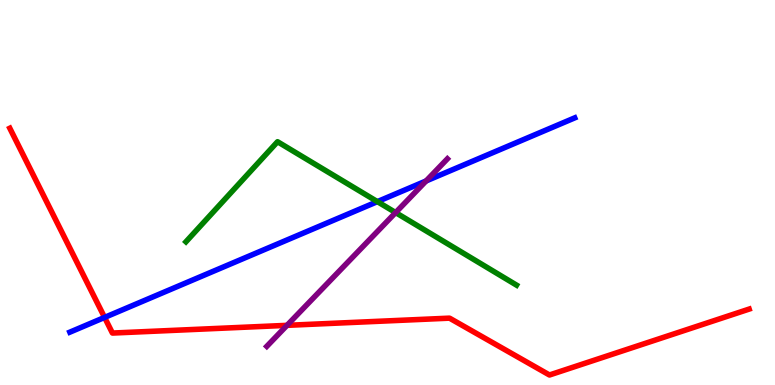[{'lines': ['blue', 'red'], 'intersections': [{'x': 1.35, 'y': 1.76}]}, {'lines': ['green', 'red'], 'intersections': []}, {'lines': ['purple', 'red'], 'intersections': [{'x': 3.7, 'y': 1.55}]}, {'lines': ['blue', 'green'], 'intersections': [{'x': 4.87, 'y': 4.76}]}, {'lines': ['blue', 'purple'], 'intersections': [{'x': 5.5, 'y': 5.3}]}, {'lines': ['green', 'purple'], 'intersections': [{'x': 5.1, 'y': 4.48}]}]